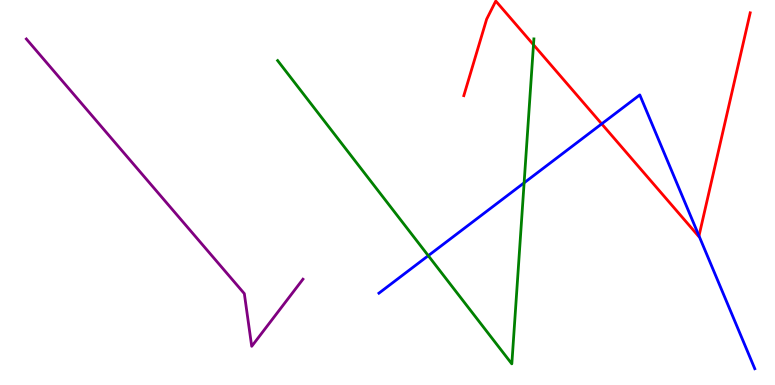[{'lines': ['blue', 'red'], 'intersections': [{'x': 7.76, 'y': 6.78}, {'x': 9.02, 'y': 3.87}]}, {'lines': ['green', 'red'], 'intersections': [{'x': 6.88, 'y': 8.84}]}, {'lines': ['purple', 'red'], 'intersections': []}, {'lines': ['blue', 'green'], 'intersections': [{'x': 5.53, 'y': 3.36}, {'x': 6.76, 'y': 5.25}]}, {'lines': ['blue', 'purple'], 'intersections': []}, {'lines': ['green', 'purple'], 'intersections': []}]